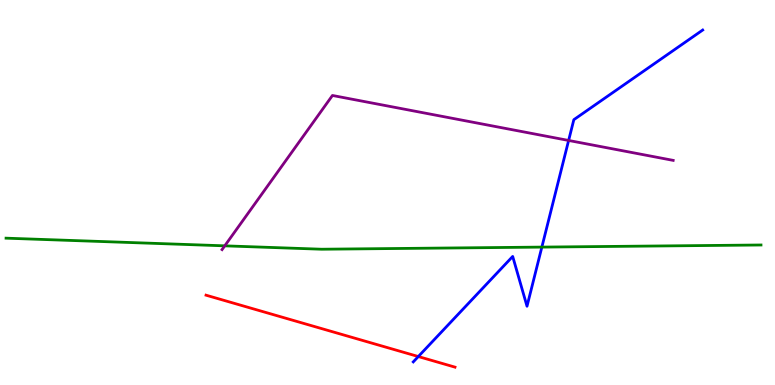[{'lines': ['blue', 'red'], 'intersections': [{'x': 5.4, 'y': 0.739}]}, {'lines': ['green', 'red'], 'intersections': []}, {'lines': ['purple', 'red'], 'intersections': []}, {'lines': ['blue', 'green'], 'intersections': [{'x': 6.99, 'y': 3.58}]}, {'lines': ['blue', 'purple'], 'intersections': [{'x': 7.34, 'y': 6.35}]}, {'lines': ['green', 'purple'], 'intersections': [{'x': 2.9, 'y': 3.61}]}]